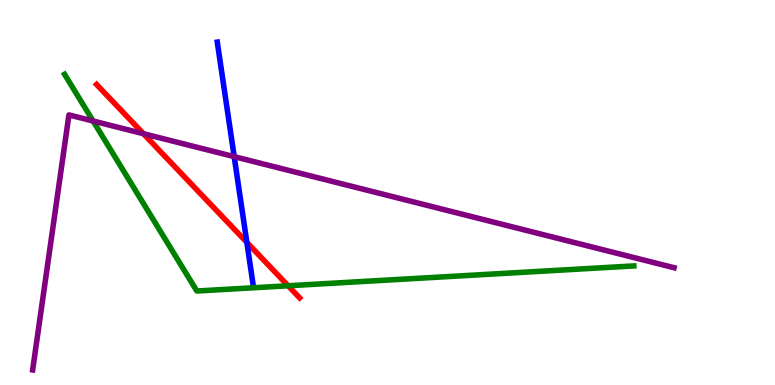[{'lines': ['blue', 'red'], 'intersections': [{'x': 3.19, 'y': 3.7}]}, {'lines': ['green', 'red'], 'intersections': [{'x': 3.72, 'y': 2.58}]}, {'lines': ['purple', 'red'], 'intersections': [{'x': 1.85, 'y': 6.53}]}, {'lines': ['blue', 'green'], 'intersections': []}, {'lines': ['blue', 'purple'], 'intersections': [{'x': 3.02, 'y': 5.93}]}, {'lines': ['green', 'purple'], 'intersections': [{'x': 1.2, 'y': 6.86}]}]